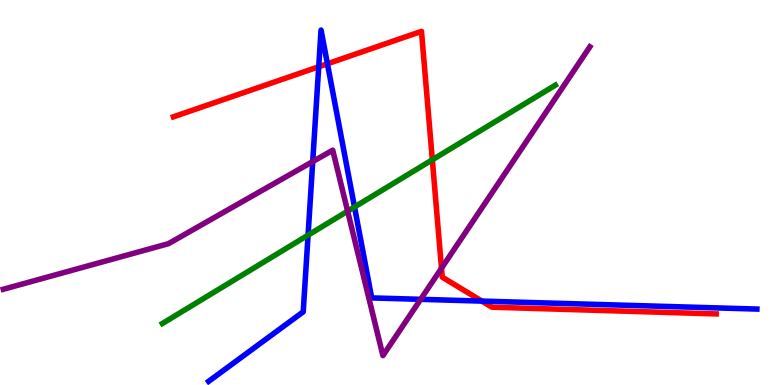[{'lines': ['blue', 'red'], 'intersections': [{'x': 4.11, 'y': 8.27}, {'x': 4.22, 'y': 8.34}, {'x': 6.22, 'y': 2.18}]}, {'lines': ['green', 'red'], 'intersections': [{'x': 5.58, 'y': 5.85}]}, {'lines': ['purple', 'red'], 'intersections': [{'x': 5.7, 'y': 3.03}]}, {'lines': ['blue', 'green'], 'intersections': [{'x': 3.98, 'y': 3.89}, {'x': 4.57, 'y': 4.62}]}, {'lines': ['blue', 'purple'], 'intersections': [{'x': 4.04, 'y': 5.8}, {'x': 5.43, 'y': 2.23}]}, {'lines': ['green', 'purple'], 'intersections': [{'x': 4.49, 'y': 4.52}]}]